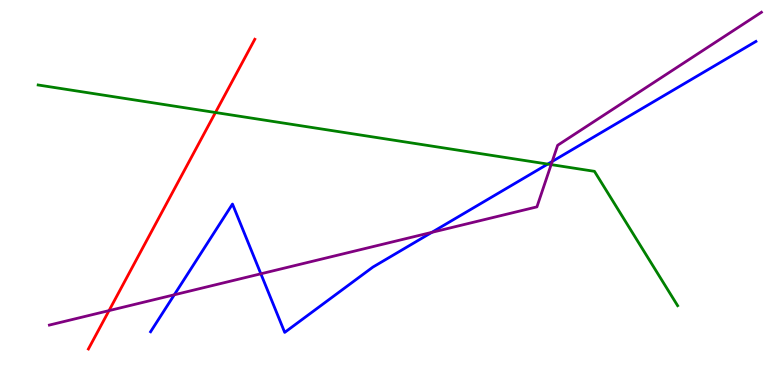[{'lines': ['blue', 'red'], 'intersections': []}, {'lines': ['green', 'red'], 'intersections': [{'x': 2.78, 'y': 7.08}]}, {'lines': ['purple', 'red'], 'intersections': [{'x': 1.41, 'y': 1.93}]}, {'lines': ['blue', 'green'], 'intersections': [{'x': 7.07, 'y': 5.74}]}, {'lines': ['blue', 'purple'], 'intersections': [{'x': 2.25, 'y': 2.34}, {'x': 3.37, 'y': 2.89}, {'x': 5.57, 'y': 3.97}, {'x': 7.13, 'y': 5.81}]}, {'lines': ['green', 'purple'], 'intersections': [{'x': 7.11, 'y': 5.72}]}]